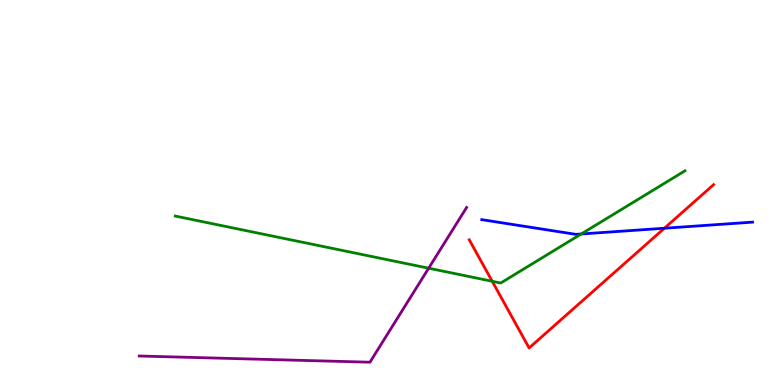[{'lines': ['blue', 'red'], 'intersections': [{'x': 8.57, 'y': 4.07}]}, {'lines': ['green', 'red'], 'intersections': [{'x': 6.35, 'y': 2.69}]}, {'lines': ['purple', 'red'], 'intersections': []}, {'lines': ['blue', 'green'], 'intersections': [{'x': 7.5, 'y': 3.92}]}, {'lines': ['blue', 'purple'], 'intersections': []}, {'lines': ['green', 'purple'], 'intersections': [{'x': 5.53, 'y': 3.03}]}]